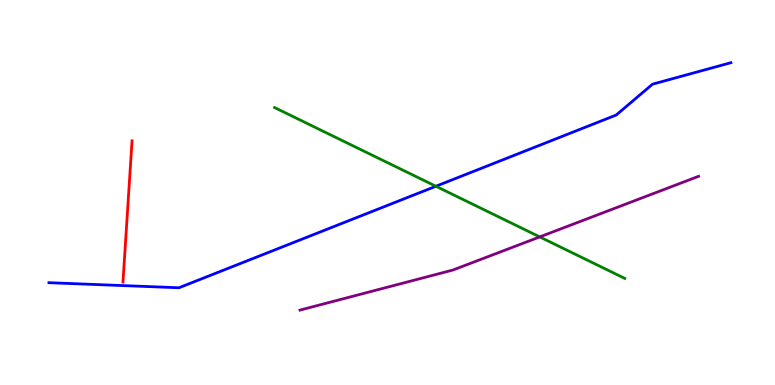[{'lines': ['blue', 'red'], 'intersections': []}, {'lines': ['green', 'red'], 'intersections': []}, {'lines': ['purple', 'red'], 'intersections': []}, {'lines': ['blue', 'green'], 'intersections': [{'x': 5.62, 'y': 5.16}]}, {'lines': ['blue', 'purple'], 'intersections': []}, {'lines': ['green', 'purple'], 'intersections': [{'x': 6.96, 'y': 3.85}]}]